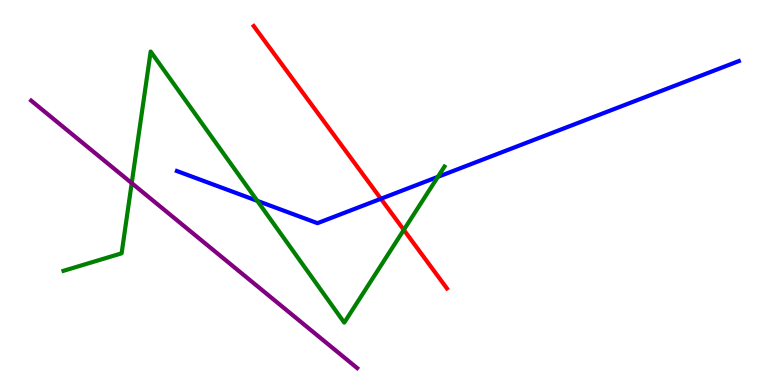[{'lines': ['blue', 'red'], 'intersections': [{'x': 4.91, 'y': 4.84}]}, {'lines': ['green', 'red'], 'intersections': [{'x': 5.21, 'y': 4.03}]}, {'lines': ['purple', 'red'], 'intersections': []}, {'lines': ['blue', 'green'], 'intersections': [{'x': 3.32, 'y': 4.78}, {'x': 5.65, 'y': 5.41}]}, {'lines': ['blue', 'purple'], 'intersections': []}, {'lines': ['green', 'purple'], 'intersections': [{'x': 1.7, 'y': 5.24}]}]